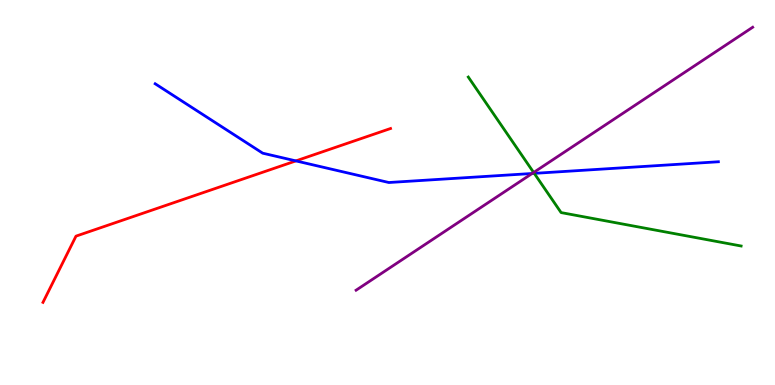[{'lines': ['blue', 'red'], 'intersections': [{'x': 3.82, 'y': 5.82}]}, {'lines': ['green', 'red'], 'intersections': []}, {'lines': ['purple', 'red'], 'intersections': []}, {'lines': ['blue', 'green'], 'intersections': [{'x': 6.89, 'y': 5.5}]}, {'lines': ['blue', 'purple'], 'intersections': [{'x': 6.87, 'y': 5.49}]}, {'lines': ['green', 'purple'], 'intersections': [{'x': 6.89, 'y': 5.52}]}]